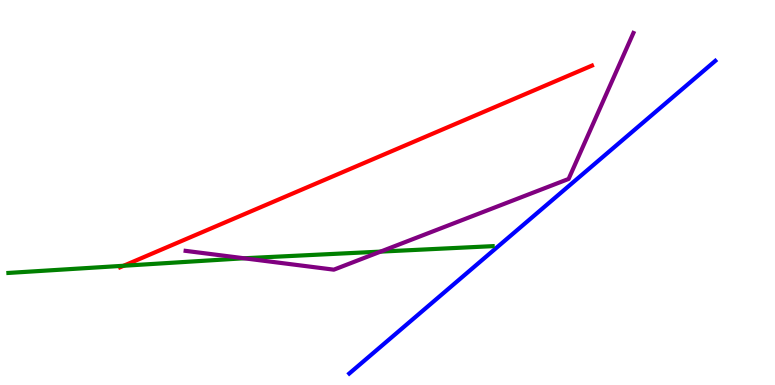[{'lines': ['blue', 'red'], 'intersections': []}, {'lines': ['green', 'red'], 'intersections': [{'x': 1.6, 'y': 3.1}]}, {'lines': ['purple', 'red'], 'intersections': []}, {'lines': ['blue', 'green'], 'intersections': []}, {'lines': ['blue', 'purple'], 'intersections': []}, {'lines': ['green', 'purple'], 'intersections': [{'x': 3.15, 'y': 3.29}, {'x': 4.91, 'y': 3.46}]}]